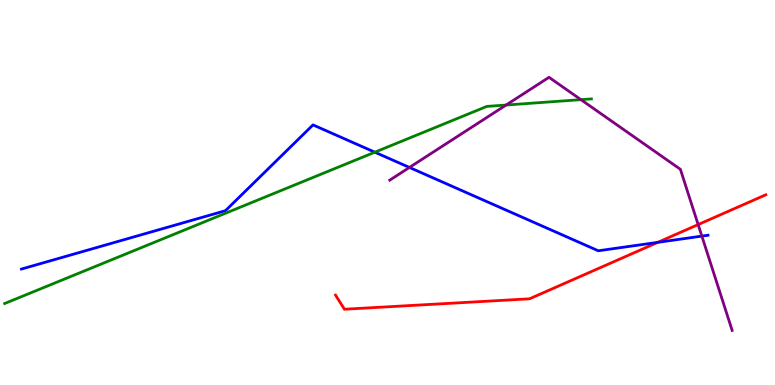[{'lines': ['blue', 'red'], 'intersections': [{'x': 8.49, 'y': 3.71}]}, {'lines': ['green', 'red'], 'intersections': []}, {'lines': ['purple', 'red'], 'intersections': [{'x': 9.01, 'y': 4.17}]}, {'lines': ['blue', 'green'], 'intersections': [{'x': 4.84, 'y': 6.05}]}, {'lines': ['blue', 'purple'], 'intersections': [{'x': 5.28, 'y': 5.65}, {'x': 9.06, 'y': 3.87}]}, {'lines': ['green', 'purple'], 'intersections': [{'x': 6.53, 'y': 7.27}, {'x': 7.5, 'y': 7.41}]}]